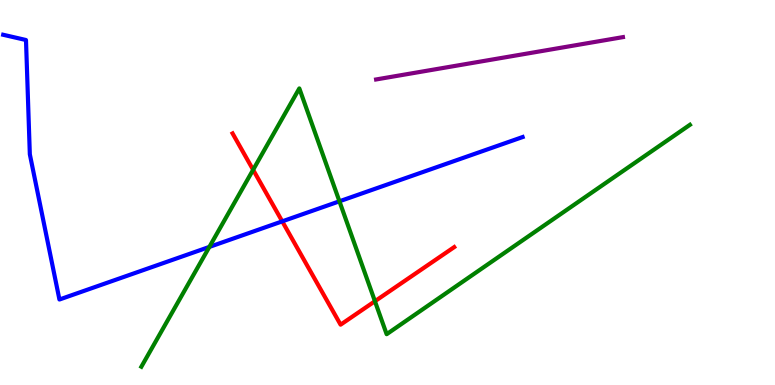[{'lines': ['blue', 'red'], 'intersections': [{'x': 3.64, 'y': 4.25}]}, {'lines': ['green', 'red'], 'intersections': [{'x': 3.27, 'y': 5.59}, {'x': 4.84, 'y': 2.18}]}, {'lines': ['purple', 'red'], 'intersections': []}, {'lines': ['blue', 'green'], 'intersections': [{'x': 2.7, 'y': 3.59}, {'x': 4.38, 'y': 4.77}]}, {'lines': ['blue', 'purple'], 'intersections': []}, {'lines': ['green', 'purple'], 'intersections': []}]